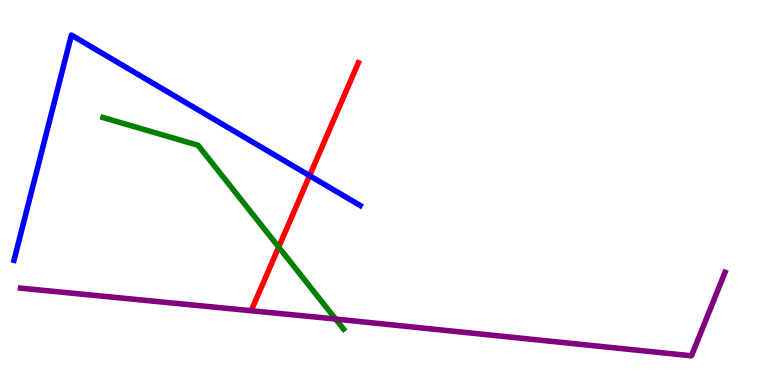[{'lines': ['blue', 'red'], 'intersections': [{'x': 3.99, 'y': 5.44}]}, {'lines': ['green', 'red'], 'intersections': [{'x': 3.6, 'y': 3.58}]}, {'lines': ['purple', 'red'], 'intersections': []}, {'lines': ['blue', 'green'], 'intersections': []}, {'lines': ['blue', 'purple'], 'intersections': []}, {'lines': ['green', 'purple'], 'intersections': [{'x': 4.33, 'y': 1.71}]}]